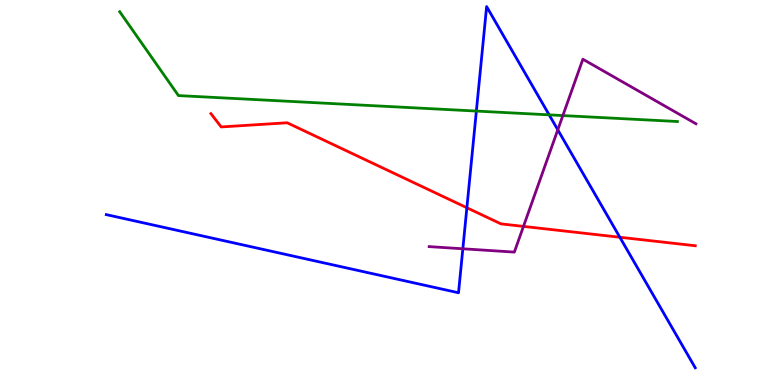[{'lines': ['blue', 'red'], 'intersections': [{'x': 6.02, 'y': 4.6}, {'x': 8.0, 'y': 3.84}]}, {'lines': ['green', 'red'], 'intersections': []}, {'lines': ['purple', 'red'], 'intersections': [{'x': 6.75, 'y': 4.12}]}, {'lines': ['blue', 'green'], 'intersections': [{'x': 6.15, 'y': 7.12}, {'x': 7.09, 'y': 7.02}]}, {'lines': ['blue', 'purple'], 'intersections': [{'x': 5.97, 'y': 3.54}, {'x': 7.2, 'y': 6.63}]}, {'lines': ['green', 'purple'], 'intersections': [{'x': 7.26, 'y': 7.0}]}]